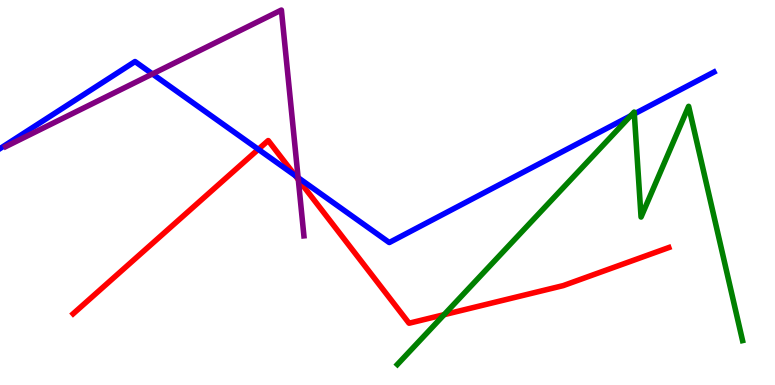[{'lines': ['blue', 'red'], 'intersections': [{'x': 3.33, 'y': 6.12}, {'x': 3.81, 'y': 5.44}]}, {'lines': ['green', 'red'], 'intersections': [{'x': 5.73, 'y': 1.83}]}, {'lines': ['purple', 'red'], 'intersections': [{'x': 3.85, 'y': 5.34}]}, {'lines': ['blue', 'green'], 'intersections': [{'x': 8.14, 'y': 6.99}, {'x': 8.18, 'y': 7.04}]}, {'lines': ['blue', 'purple'], 'intersections': [{'x': 1.97, 'y': 8.08}, {'x': 3.85, 'y': 5.39}]}, {'lines': ['green', 'purple'], 'intersections': []}]